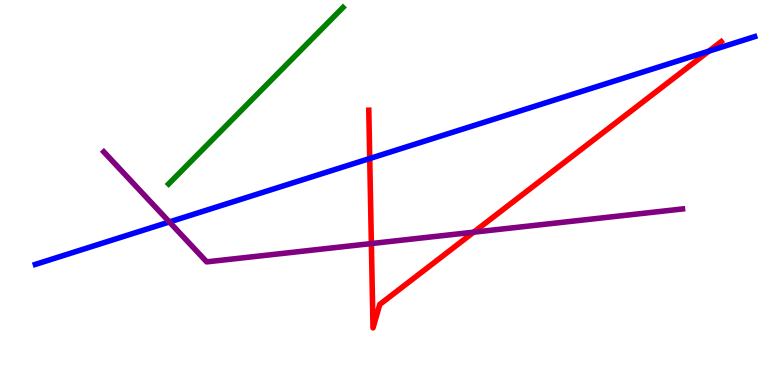[{'lines': ['blue', 'red'], 'intersections': [{'x': 4.77, 'y': 5.88}, {'x': 9.15, 'y': 8.67}]}, {'lines': ['green', 'red'], 'intersections': []}, {'lines': ['purple', 'red'], 'intersections': [{'x': 4.79, 'y': 3.67}, {'x': 6.11, 'y': 3.97}]}, {'lines': ['blue', 'green'], 'intersections': []}, {'lines': ['blue', 'purple'], 'intersections': [{'x': 2.19, 'y': 4.23}]}, {'lines': ['green', 'purple'], 'intersections': []}]